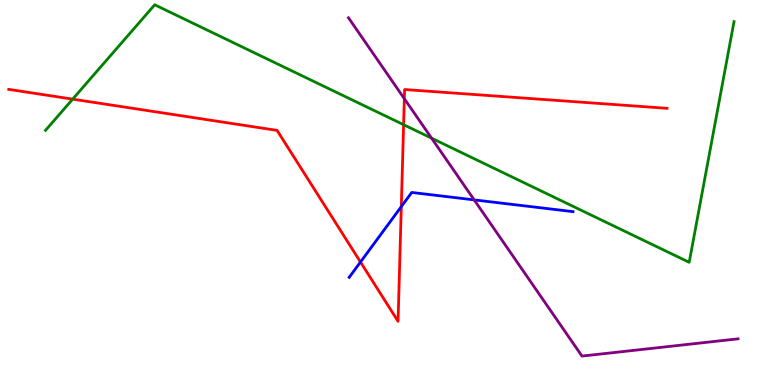[{'lines': ['blue', 'red'], 'intersections': [{'x': 4.65, 'y': 3.19}, {'x': 5.18, 'y': 4.63}]}, {'lines': ['green', 'red'], 'intersections': [{'x': 0.938, 'y': 7.42}, {'x': 5.21, 'y': 6.76}]}, {'lines': ['purple', 'red'], 'intersections': [{'x': 5.22, 'y': 7.44}]}, {'lines': ['blue', 'green'], 'intersections': []}, {'lines': ['blue', 'purple'], 'intersections': [{'x': 6.12, 'y': 4.81}]}, {'lines': ['green', 'purple'], 'intersections': [{'x': 5.57, 'y': 6.41}]}]